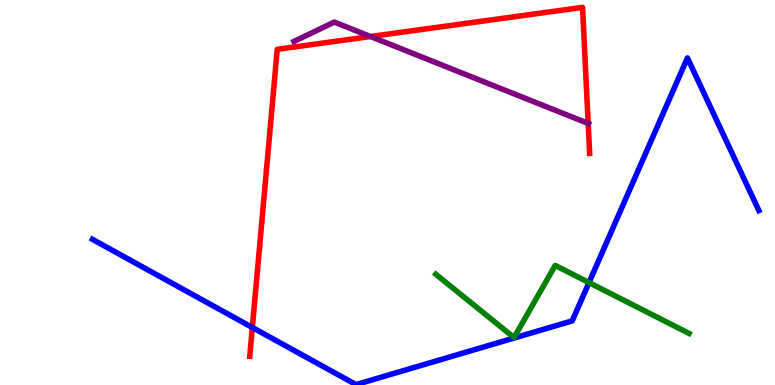[{'lines': ['blue', 'red'], 'intersections': [{'x': 3.26, 'y': 1.49}]}, {'lines': ['green', 'red'], 'intersections': []}, {'lines': ['purple', 'red'], 'intersections': [{'x': 4.78, 'y': 9.05}, {'x': 7.59, 'y': 6.79}]}, {'lines': ['blue', 'green'], 'intersections': [{'x': 7.6, 'y': 2.66}]}, {'lines': ['blue', 'purple'], 'intersections': []}, {'lines': ['green', 'purple'], 'intersections': []}]